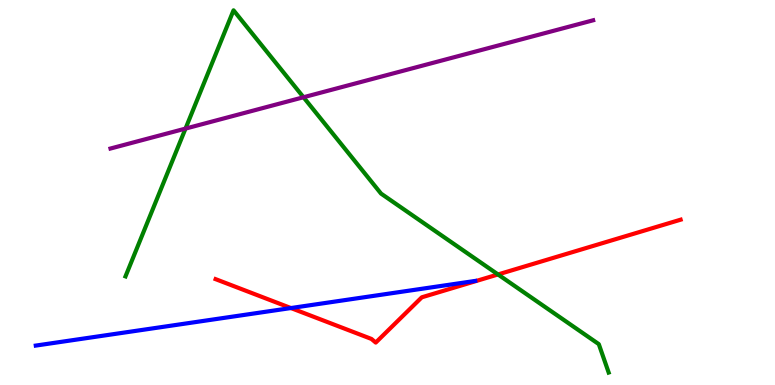[{'lines': ['blue', 'red'], 'intersections': [{'x': 3.75, 'y': 2.0}]}, {'lines': ['green', 'red'], 'intersections': [{'x': 6.43, 'y': 2.87}]}, {'lines': ['purple', 'red'], 'intersections': []}, {'lines': ['blue', 'green'], 'intersections': []}, {'lines': ['blue', 'purple'], 'intersections': []}, {'lines': ['green', 'purple'], 'intersections': [{'x': 2.39, 'y': 6.66}, {'x': 3.92, 'y': 7.47}]}]